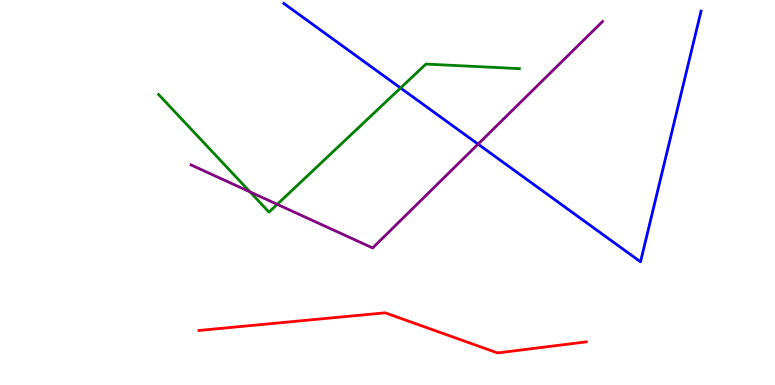[{'lines': ['blue', 'red'], 'intersections': []}, {'lines': ['green', 'red'], 'intersections': []}, {'lines': ['purple', 'red'], 'intersections': []}, {'lines': ['blue', 'green'], 'intersections': [{'x': 5.17, 'y': 7.71}]}, {'lines': ['blue', 'purple'], 'intersections': [{'x': 6.17, 'y': 6.26}]}, {'lines': ['green', 'purple'], 'intersections': [{'x': 3.23, 'y': 5.02}, {'x': 3.58, 'y': 4.69}]}]